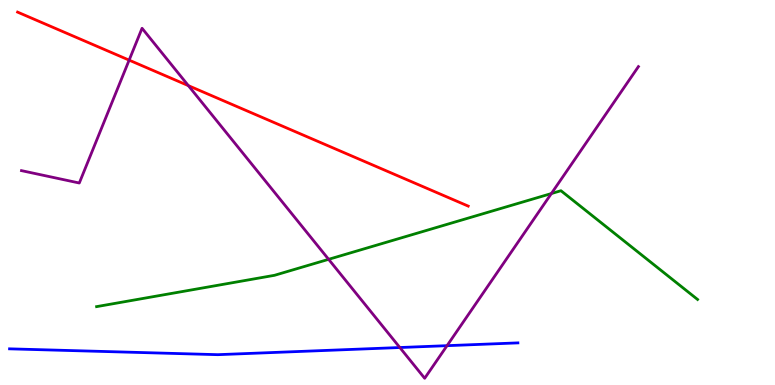[{'lines': ['blue', 'red'], 'intersections': []}, {'lines': ['green', 'red'], 'intersections': []}, {'lines': ['purple', 'red'], 'intersections': [{'x': 1.67, 'y': 8.44}, {'x': 2.43, 'y': 7.78}]}, {'lines': ['blue', 'green'], 'intersections': []}, {'lines': ['blue', 'purple'], 'intersections': [{'x': 5.16, 'y': 0.973}, {'x': 5.77, 'y': 1.02}]}, {'lines': ['green', 'purple'], 'intersections': [{'x': 4.24, 'y': 3.26}, {'x': 7.11, 'y': 4.97}]}]